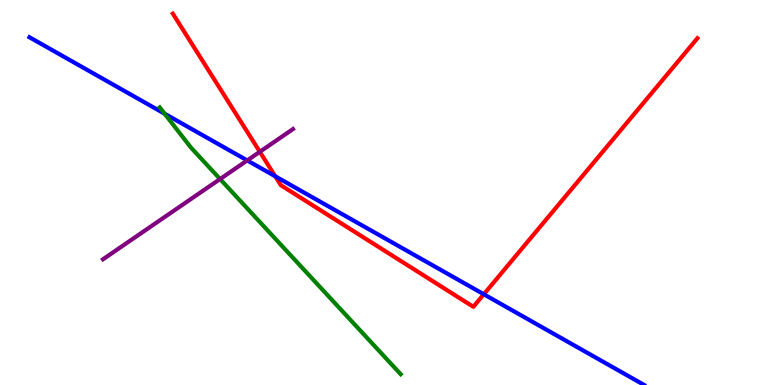[{'lines': ['blue', 'red'], 'intersections': [{'x': 3.55, 'y': 5.42}, {'x': 6.24, 'y': 2.36}]}, {'lines': ['green', 'red'], 'intersections': []}, {'lines': ['purple', 'red'], 'intersections': [{'x': 3.35, 'y': 6.06}]}, {'lines': ['blue', 'green'], 'intersections': [{'x': 2.12, 'y': 7.05}]}, {'lines': ['blue', 'purple'], 'intersections': [{'x': 3.19, 'y': 5.83}]}, {'lines': ['green', 'purple'], 'intersections': [{'x': 2.84, 'y': 5.35}]}]